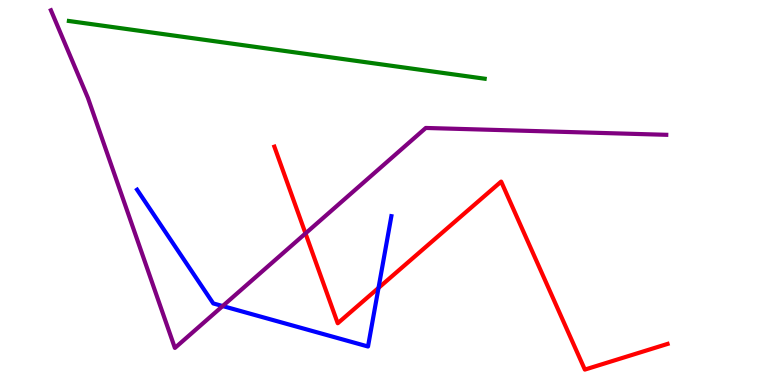[{'lines': ['blue', 'red'], 'intersections': [{'x': 4.88, 'y': 2.52}]}, {'lines': ['green', 'red'], 'intersections': []}, {'lines': ['purple', 'red'], 'intersections': [{'x': 3.94, 'y': 3.94}]}, {'lines': ['blue', 'green'], 'intersections': []}, {'lines': ['blue', 'purple'], 'intersections': [{'x': 2.87, 'y': 2.05}]}, {'lines': ['green', 'purple'], 'intersections': []}]